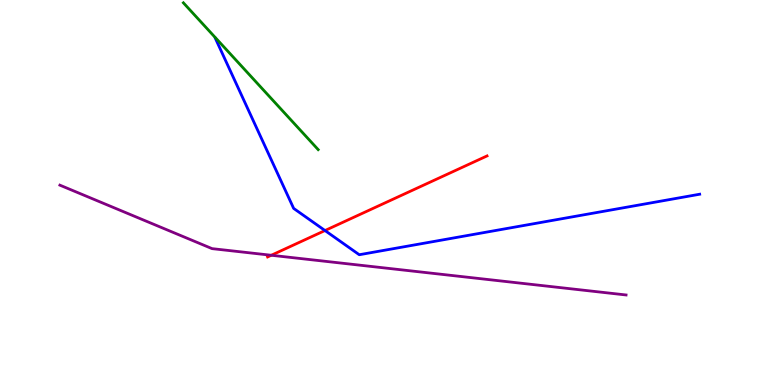[{'lines': ['blue', 'red'], 'intersections': [{'x': 4.19, 'y': 4.01}]}, {'lines': ['green', 'red'], 'intersections': []}, {'lines': ['purple', 'red'], 'intersections': [{'x': 3.5, 'y': 3.37}]}, {'lines': ['blue', 'green'], 'intersections': []}, {'lines': ['blue', 'purple'], 'intersections': []}, {'lines': ['green', 'purple'], 'intersections': []}]